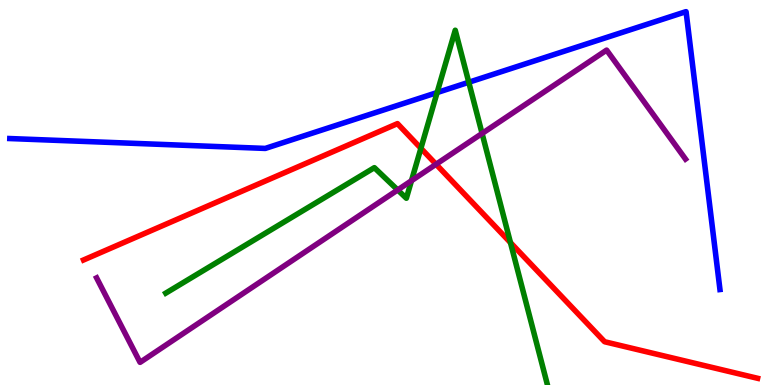[{'lines': ['blue', 'red'], 'intersections': []}, {'lines': ['green', 'red'], 'intersections': [{'x': 5.43, 'y': 6.15}, {'x': 6.59, 'y': 3.7}]}, {'lines': ['purple', 'red'], 'intersections': [{'x': 5.63, 'y': 5.73}]}, {'lines': ['blue', 'green'], 'intersections': [{'x': 5.64, 'y': 7.6}, {'x': 6.05, 'y': 7.86}]}, {'lines': ['blue', 'purple'], 'intersections': []}, {'lines': ['green', 'purple'], 'intersections': [{'x': 5.13, 'y': 5.07}, {'x': 5.31, 'y': 5.31}, {'x': 6.22, 'y': 6.53}]}]